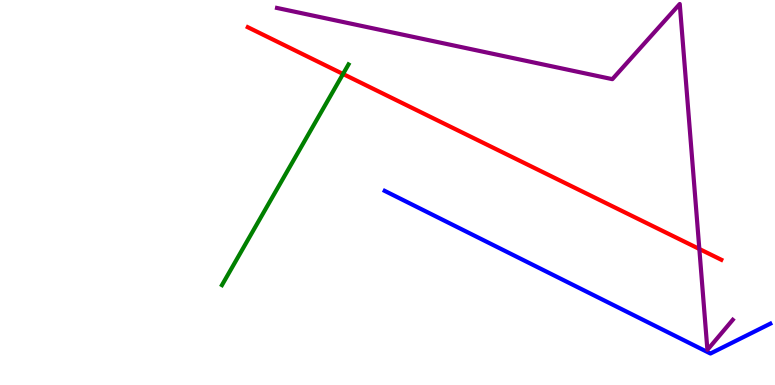[{'lines': ['blue', 'red'], 'intersections': []}, {'lines': ['green', 'red'], 'intersections': [{'x': 4.43, 'y': 8.08}]}, {'lines': ['purple', 'red'], 'intersections': [{'x': 9.02, 'y': 3.53}]}, {'lines': ['blue', 'green'], 'intersections': []}, {'lines': ['blue', 'purple'], 'intersections': []}, {'lines': ['green', 'purple'], 'intersections': []}]